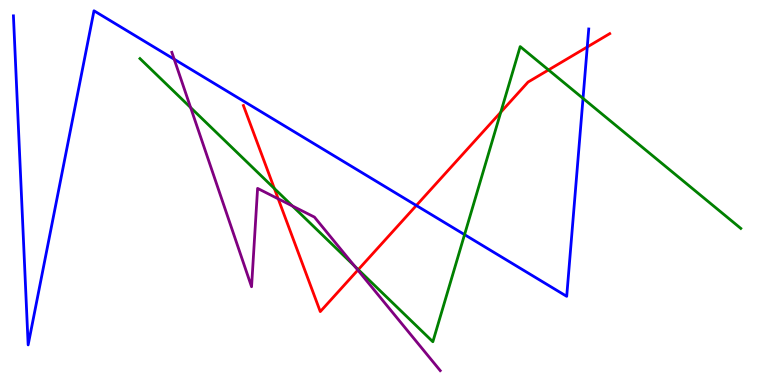[{'lines': ['blue', 'red'], 'intersections': [{'x': 5.37, 'y': 4.66}, {'x': 7.58, 'y': 8.78}]}, {'lines': ['green', 'red'], 'intersections': [{'x': 3.54, 'y': 5.1}, {'x': 4.62, 'y': 3.0}, {'x': 6.46, 'y': 7.09}, {'x': 7.08, 'y': 8.18}]}, {'lines': ['purple', 'red'], 'intersections': [{'x': 3.59, 'y': 4.84}, {'x': 4.62, 'y': 2.98}]}, {'lines': ['blue', 'green'], 'intersections': [{'x': 5.99, 'y': 3.91}, {'x': 7.52, 'y': 7.44}]}, {'lines': ['blue', 'purple'], 'intersections': [{'x': 2.25, 'y': 8.46}]}, {'lines': ['green', 'purple'], 'intersections': [{'x': 2.46, 'y': 7.21}, {'x': 3.77, 'y': 4.65}, {'x': 4.57, 'y': 3.09}]}]